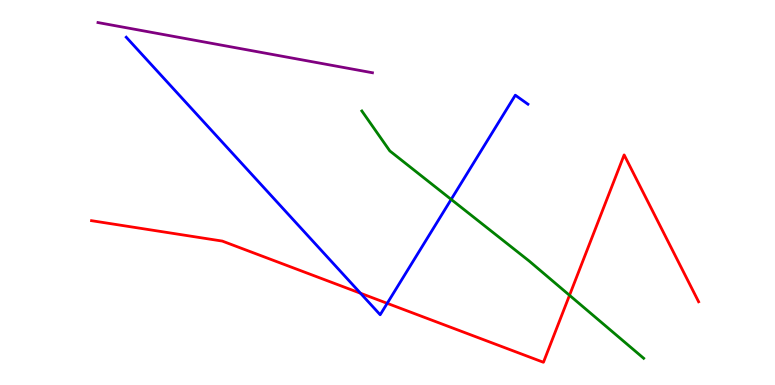[{'lines': ['blue', 'red'], 'intersections': [{'x': 4.65, 'y': 2.38}, {'x': 5.0, 'y': 2.12}]}, {'lines': ['green', 'red'], 'intersections': [{'x': 7.35, 'y': 2.33}]}, {'lines': ['purple', 'red'], 'intersections': []}, {'lines': ['blue', 'green'], 'intersections': [{'x': 5.82, 'y': 4.82}]}, {'lines': ['blue', 'purple'], 'intersections': []}, {'lines': ['green', 'purple'], 'intersections': []}]